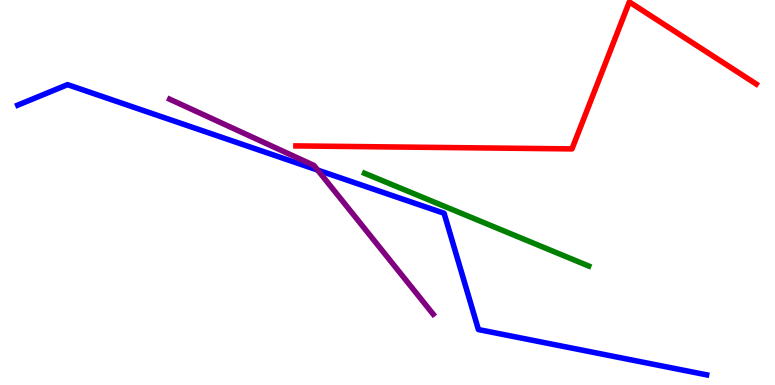[{'lines': ['blue', 'red'], 'intersections': []}, {'lines': ['green', 'red'], 'intersections': []}, {'lines': ['purple', 'red'], 'intersections': []}, {'lines': ['blue', 'green'], 'intersections': []}, {'lines': ['blue', 'purple'], 'intersections': [{'x': 4.1, 'y': 5.58}]}, {'lines': ['green', 'purple'], 'intersections': []}]